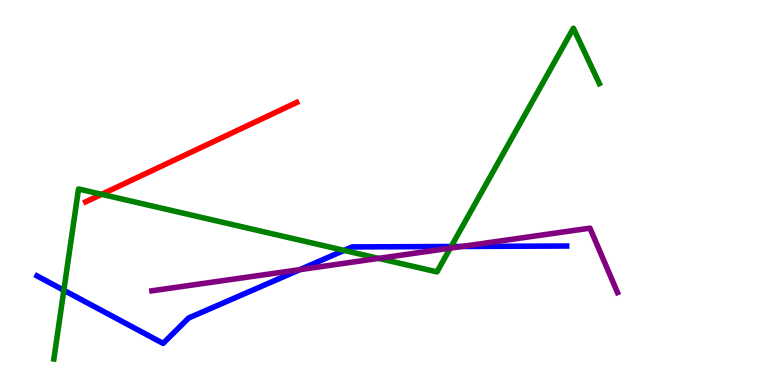[{'lines': ['blue', 'red'], 'intersections': []}, {'lines': ['green', 'red'], 'intersections': [{'x': 1.31, 'y': 4.95}]}, {'lines': ['purple', 'red'], 'intersections': []}, {'lines': ['blue', 'green'], 'intersections': [{'x': 0.824, 'y': 2.46}, {'x': 4.44, 'y': 3.5}, {'x': 5.82, 'y': 3.6}]}, {'lines': ['blue', 'purple'], 'intersections': [{'x': 3.87, 'y': 3.0}, {'x': 5.96, 'y': 3.6}]}, {'lines': ['green', 'purple'], 'intersections': [{'x': 4.89, 'y': 3.29}, {'x': 5.81, 'y': 3.55}]}]